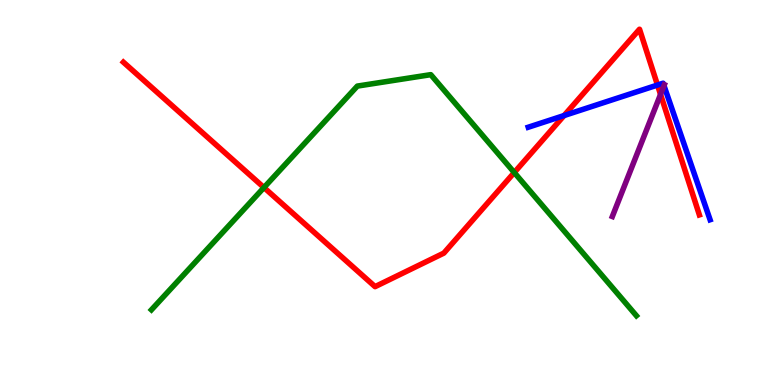[{'lines': ['blue', 'red'], 'intersections': [{'x': 7.28, 'y': 7.0}, {'x': 8.48, 'y': 7.79}]}, {'lines': ['green', 'red'], 'intersections': [{'x': 3.41, 'y': 5.13}, {'x': 6.64, 'y': 5.52}]}, {'lines': ['purple', 'red'], 'intersections': [{'x': 8.52, 'y': 7.55}]}, {'lines': ['blue', 'green'], 'intersections': []}, {'lines': ['blue', 'purple'], 'intersections': [{'x': 8.57, 'y': 7.77}]}, {'lines': ['green', 'purple'], 'intersections': []}]